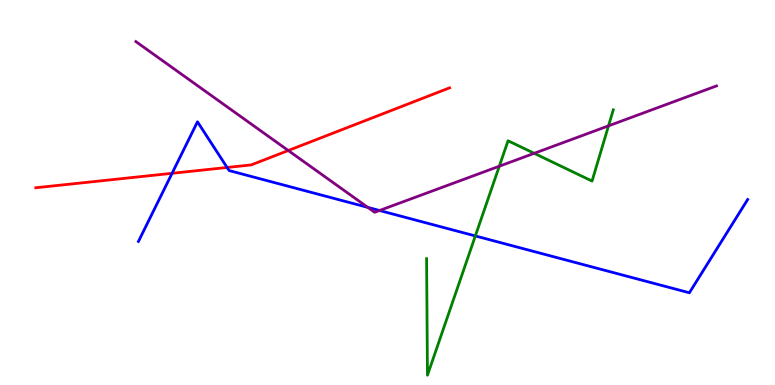[{'lines': ['blue', 'red'], 'intersections': [{'x': 2.22, 'y': 5.5}, {'x': 2.93, 'y': 5.65}]}, {'lines': ['green', 'red'], 'intersections': []}, {'lines': ['purple', 'red'], 'intersections': [{'x': 3.72, 'y': 6.09}]}, {'lines': ['blue', 'green'], 'intersections': [{'x': 6.13, 'y': 3.87}]}, {'lines': ['blue', 'purple'], 'intersections': [{'x': 4.75, 'y': 4.61}, {'x': 4.9, 'y': 4.53}]}, {'lines': ['green', 'purple'], 'intersections': [{'x': 6.44, 'y': 5.68}, {'x': 6.89, 'y': 6.02}, {'x': 7.85, 'y': 6.73}]}]